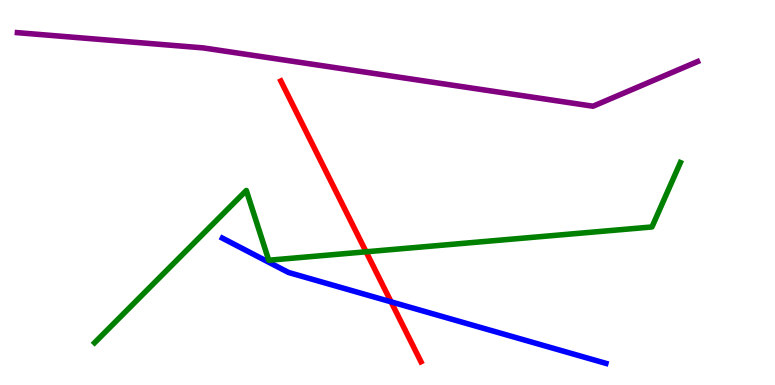[{'lines': ['blue', 'red'], 'intersections': [{'x': 5.05, 'y': 2.16}]}, {'lines': ['green', 'red'], 'intersections': [{'x': 4.72, 'y': 3.46}]}, {'lines': ['purple', 'red'], 'intersections': []}, {'lines': ['blue', 'green'], 'intersections': []}, {'lines': ['blue', 'purple'], 'intersections': []}, {'lines': ['green', 'purple'], 'intersections': []}]